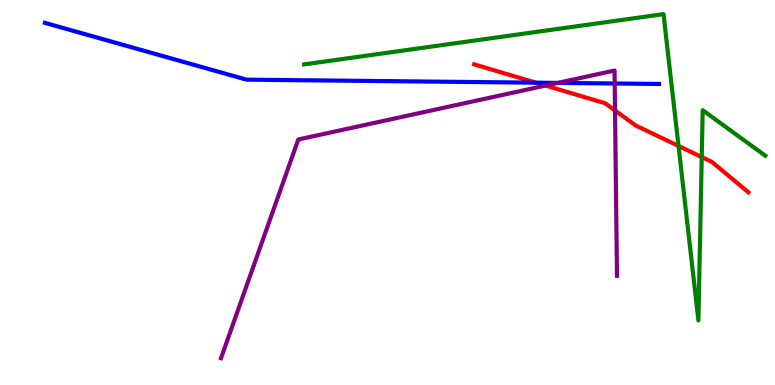[{'lines': ['blue', 'red'], 'intersections': [{'x': 6.91, 'y': 7.85}]}, {'lines': ['green', 'red'], 'intersections': [{'x': 8.76, 'y': 6.21}, {'x': 9.05, 'y': 5.92}]}, {'lines': ['purple', 'red'], 'intersections': [{'x': 7.04, 'y': 7.78}, {'x': 7.94, 'y': 7.13}]}, {'lines': ['blue', 'green'], 'intersections': []}, {'lines': ['blue', 'purple'], 'intersections': [{'x': 7.2, 'y': 7.85}, {'x': 7.93, 'y': 7.83}]}, {'lines': ['green', 'purple'], 'intersections': []}]